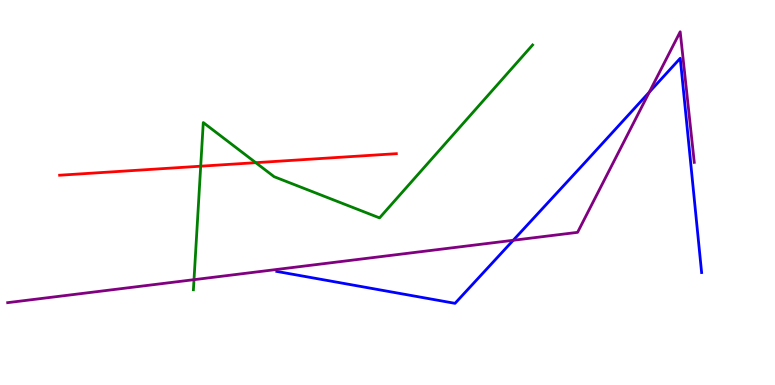[{'lines': ['blue', 'red'], 'intersections': []}, {'lines': ['green', 'red'], 'intersections': [{'x': 2.59, 'y': 5.68}, {'x': 3.3, 'y': 5.77}]}, {'lines': ['purple', 'red'], 'intersections': []}, {'lines': ['blue', 'green'], 'intersections': []}, {'lines': ['blue', 'purple'], 'intersections': [{'x': 6.62, 'y': 3.76}, {'x': 8.38, 'y': 7.61}]}, {'lines': ['green', 'purple'], 'intersections': [{'x': 2.5, 'y': 2.74}]}]